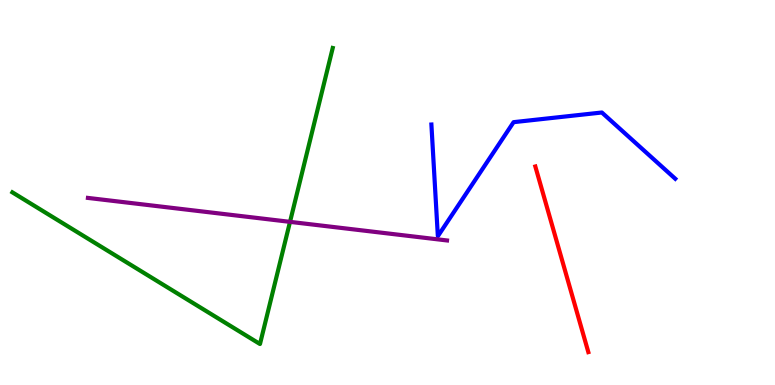[{'lines': ['blue', 'red'], 'intersections': []}, {'lines': ['green', 'red'], 'intersections': []}, {'lines': ['purple', 'red'], 'intersections': []}, {'lines': ['blue', 'green'], 'intersections': []}, {'lines': ['blue', 'purple'], 'intersections': []}, {'lines': ['green', 'purple'], 'intersections': [{'x': 3.74, 'y': 4.24}]}]